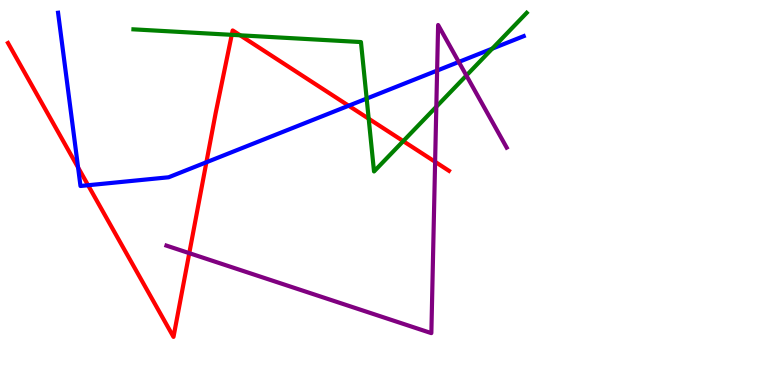[{'lines': ['blue', 'red'], 'intersections': [{'x': 1.01, 'y': 5.65}, {'x': 1.14, 'y': 5.19}, {'x': 2.66, 'y': 5.79}, {'x': 4.5, 'y': 7.25}]}, {'lines': ['green', 'red'], 'intersections': [{'x': 2.99, 'y': 9.1}, {'x': 3.1, 'y': 9.08}, {'x': 4.76, 'y': 6.92}, {'x': 5.2, 'y': 6.33}]}, {'lines': ['purple', 'red'], 'intersections': [{'x': 2.44, 'y': 3.42}, {'x': 5.61, 'y': 5.8}]}, {'lines': ['blue', 'green'], 'intersections': [{'x': 4.73, 'y': 7.44}, {'x': 6.35, 'y': 8.74}]}, {'lines': ['blue', 'purple'], 'intersections': [{'x': 5.64, 'y': 8.17}, {'x': 5.92, 'y': 8.39}]}, {'lines': ['green', 'purple'], 'intersections': [{'x': 5.63, 'y': 7.23}, {'x': 6.02, 'y': 8.04}]}]